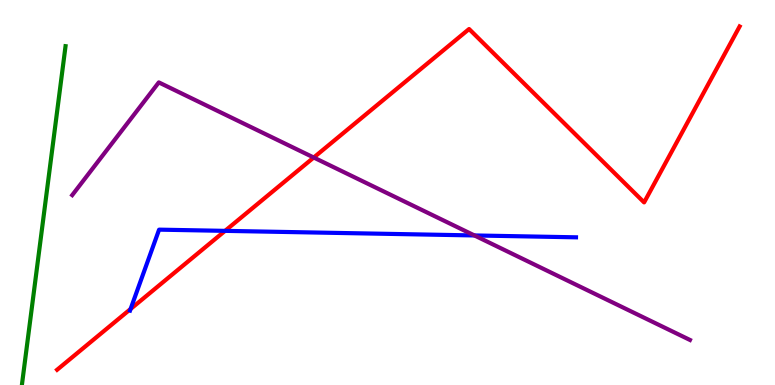[{'lines': ['blue', 'red'], 'intersections': [{'x': 1.68, 'y': 1.97}, {'x': 2.9, 'y': 4.0}]}, {'lines': ['green', 'red'], 'intersections': []}, {'lines': ['purple', 'red'], 'intersections': [{'x': 4.05, 'y': 5.91}]}, {'lines': ['blue', 'green'], 'intersections': []}, {'lines': ['blue', 'purple'], 'intersections': [{'x': 6.12, 'y': 3.88}]}, {'lines': ['green', 'purple'], 'intersections': []}]